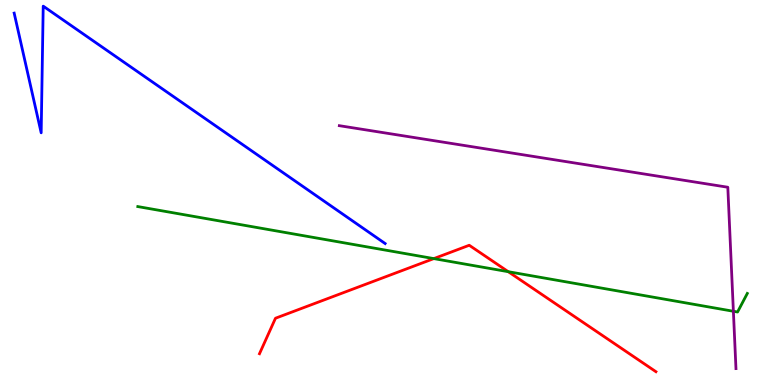[{'lines': ['blue', 'red'], 'intersections': []}, {'lines': ['green', 'red'], 'intersections': [{'x': 5.6, 'y': 3.28}, {'x': 6.56, 'y': 2.94}]}, {'lines': ['purple', 'red'], 'intersections': []}, {'lines': ['blue', 'green'], 'intersections': []}, {'lines': ['blue', 'purple'], 'intersections': []}, {'lines': ['green', 'purple'], 'intersections': [{'x': 9.46, 'y': 1.92}]}]